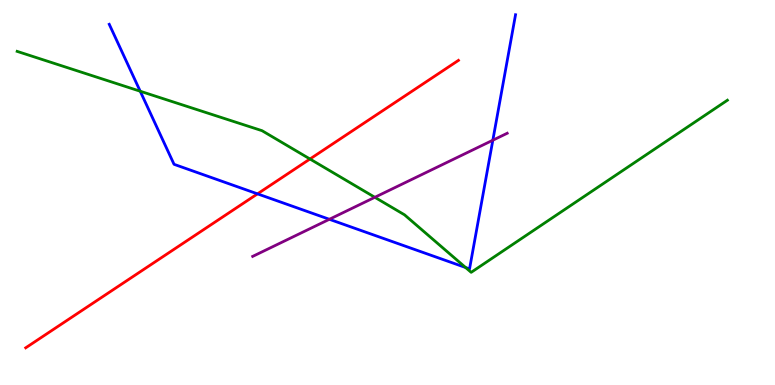[{'lines': ['blue', 'red'], 'intersections': [{'x': 3.32, 'y': 4.96}]}, {'lines': ['green', 'red'], 'intersections': [{'x': 4.0, 'y': 5.87}]}, {'lines': ['purple', 'red'], 'intersections': []}, {'lines': ['blue', 'green'], 'intersections': [{'x': 1.81, 'y': 7.63}, {'x': 6.01, 'y': 3.05}]}, {'lines': ['blue', 'purple'], 'intersections': [{'x': 4.25, 'y': 4.3}, {'x': 6.36, 'y': 6.36}]}, {'lines': ['green', 'purple'], 'intersections': [{'x': 4.84, 'y': 4.88}]}]